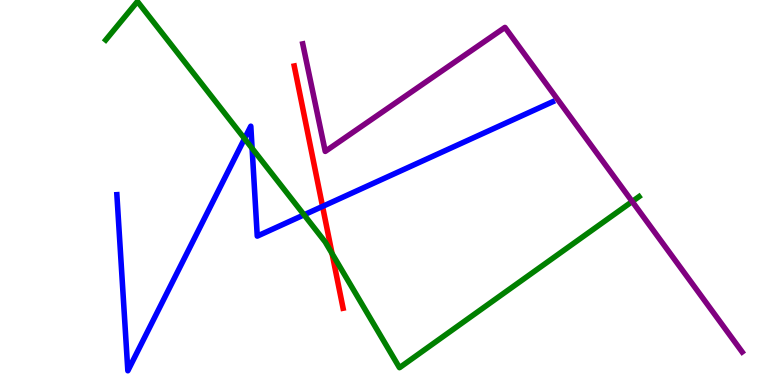[{'lines': ['blue', 'red'], 'intersections': [{'x': 4.16, 'y': 4.64}]}, {'lines': ['green', 'red'], 'intersections': [{'x': 4.28, 'y': 3.41}]}, {'lines': ['purple', 'red'], 'intersections': []}, {'lines': ['blue', 'green'], 'intersections': [{'x': 3.16, 'y': 6.4}, {'x': 3.25, 'y': 6.15}, {'x': 3.92, 'y': 4.42}]}, {'lines': ['blue', 'purple'], 'intersections': []}, {'lines': ['green', 'purple'], 'intersections': [{'x': 8.16, 'y': 4.77}]}]